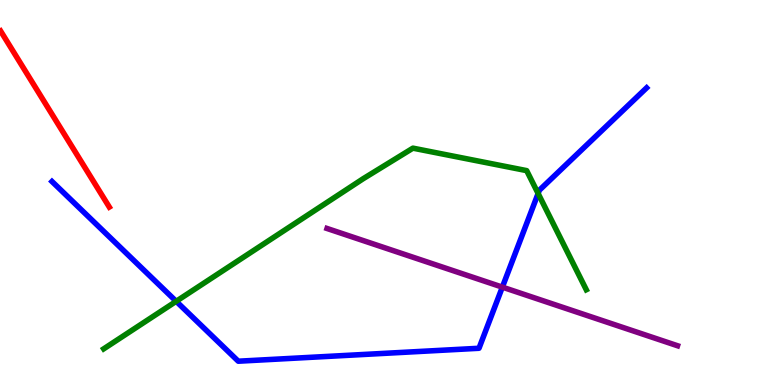[{'lines': ['blue', 'red'], 'intersections': []}, {'lines': ['green', 'red'], 'intersections': []}, {'lines': ['purple', 'red'], 'intersections': []}, {'lines': ['blue', 'green'], 'intersections': [{'x': 2.27, 'y': 2.17}, {'x': 6.94, 'y': 4.97}]}, {'lines': ['blue', 'purple'], 'intersections': [{'x': 6.48, 'y': 2.54}]}, {'lines': ['green', 'purple'], 'intersections': []}]